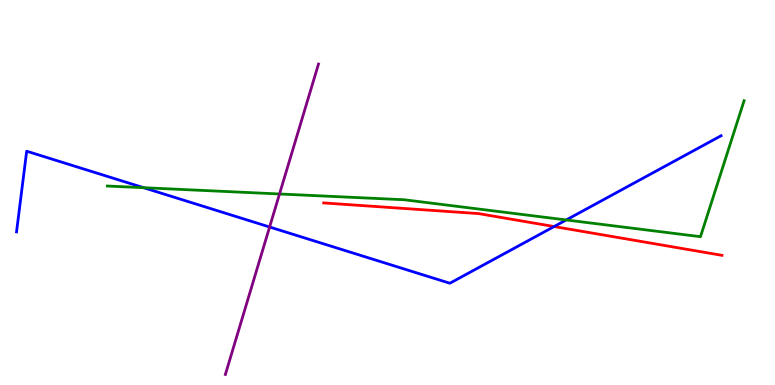[{'lines': ['blue', 'red'], 'intersections': [{'x': 7.15, 'y': 4.12}]}, {'lines': ['green', 'red'], 'intersections': []}, {'lines': ['purple', 'red'], 'intersections': []}, {'lines': ['blue', 'green'], 'intersections': [{'x': 1.85, 'y': 5.12}, {'x': 7.31, 'y': 4.29}]}, {'lines': ['blue', 'purple'], 'intersections': [{'x': 3.48, 'y': 4.1}]}, {'lines': ['green', 'purple'], 'intersections': [{'x': 3.61, 'y': 4.96}]}]